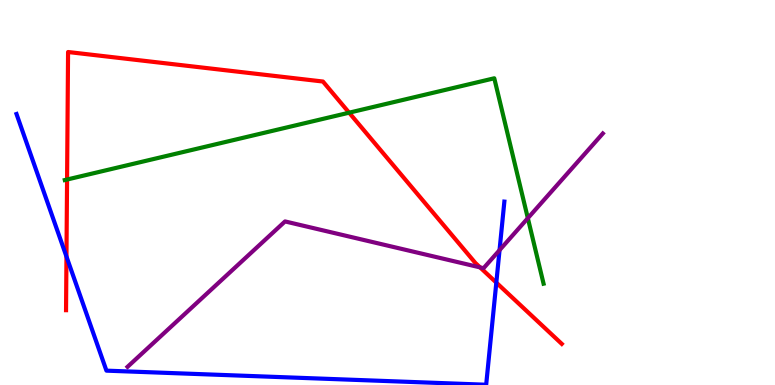[{'lines': ['blue', 'red'], 'intersections': [{'x': 0.858, 'y': 3.34}, {'x': 6.4, 'y': 2.66}]}, {'lines': ['green', 'red'], 'intersections': [{'x': 0.865, 'y': 5.34}, {'x': 4.5, 'y': 7.07}]}, {'lines': ['purple', 'red'], 'intersections': [{'x': 6.19, 'y': 3.06}]}, {'lines': ['blue', 'green'], 'intersections': []}, {'lines': ['blue', 'purple'], 'intersections': [{'x': 6.45, 'y': 3.5}]}, {'lines': ['green', 'purple'], 'intersections': [{'x': 6.81, 'y': 4.33}]}]